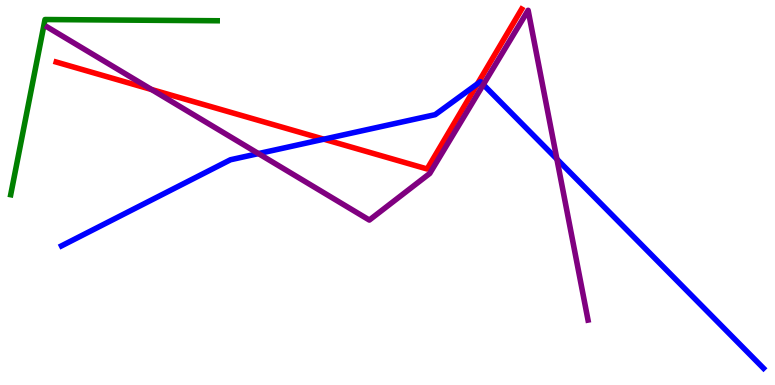[{'lines': ['blue', 'red'], 'intersections': [{'x': 4.18, 'y': 6.38}, {'x': 6.16, 'y': 7.82}]}, {'lines': ['green', 'red'], 'intersections': []}, {'lines': ['purple', 'red'], 'intersections': [{'x': 1.96, 'y': 7.68}]}, {'lines': ['blue', 'green'], 'intersections': []}, {'lines': ['blue', 'purple'], 'intersections': [{'x': 3.33, 'y': 6.01}, {'x': 6.24, 'y': 7.8}, {'x': 7.19, 'y': 5.87}]}, {'lines': ['green', 'purple'], 'intersections': []}]